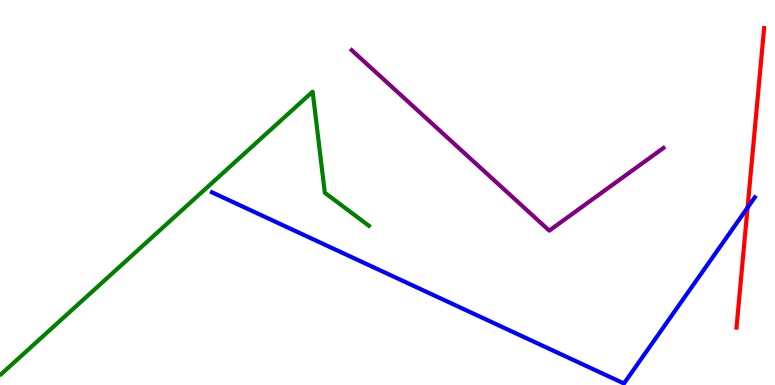[{'lines': ['blue', 'red'], 'intersections': [{'x': 9.65, 'y': 4.61}]}, {'lines': ['green', 'red'], 'intersections': []}, {'lines': ['purple', 'red'], 'intersections': []}, {'lines': ['blue', 'green'], 'intersections': []}, {'lines': ['blue', 'purple'], 'intersections': []}, {'lines': ['green', 'purple'], 'intersections': []}]